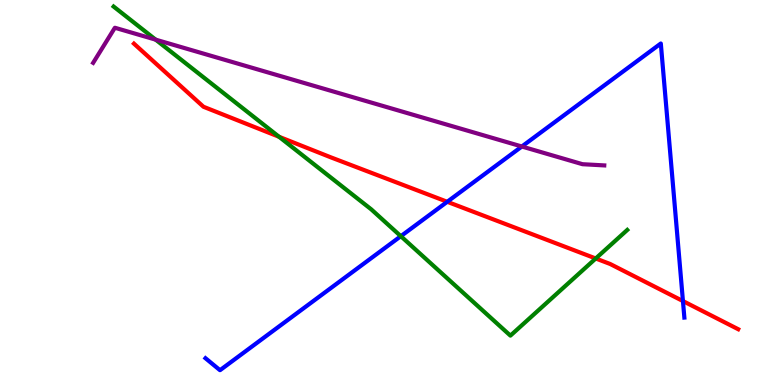[{'lines': ['blue', 'red'], 'intersections': [{'x': 5.77, 'y': 4.76}, {'x': 8.81, 'y': 2.18}]}, {'lines': ['green', 'red'], 'intersections': [{'x': 3.6, 'y': 6.45}, {'x': 7.69, 'y': 3.29}]}, {'lines': ['purple', 'red'], 'intersections': []}, {'lines': ['blue', 'green'], 'intersections': [{'x': 5.17, 'y': 3.87}]}, {'lines': ['blue', 'purple'], 'intersections': [{'x': 6.73, 'y': 6.19}]}, {'lines': ['green', 'purple'], 'intersections': [{'x': 2.01, 'y': 8.97}]}]